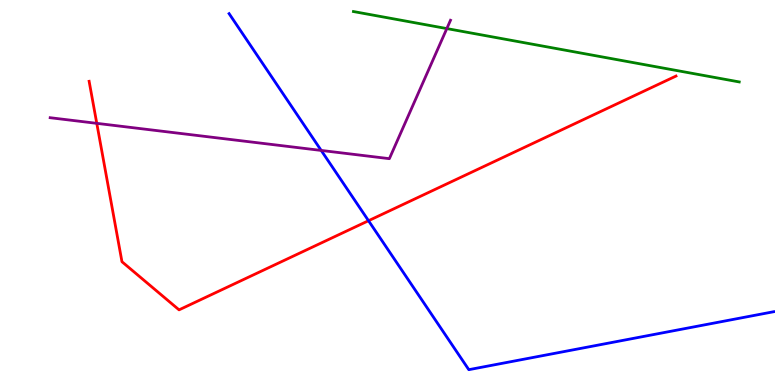[{'lines': ['blue', 'red'], 'intersections': [{'x': 4.76, 'y': 4.27}]}, {'lines': ['green', 'red'], 'intersections': []}, {'lines': ['purple', 'red'], 'intersections': [{'x': 1.25, 'y': 6.8}]}, {'lines': ['blue', 'green'], 'intersections': []}, {'lines': ['blue', 'purple'], 'intersections': [{'x': 4.14, 'y': 6.09}]}, {'lines': ['green', 'purple'], 'intersections': [{'x': 5.77, 'y': 9.26}]}]